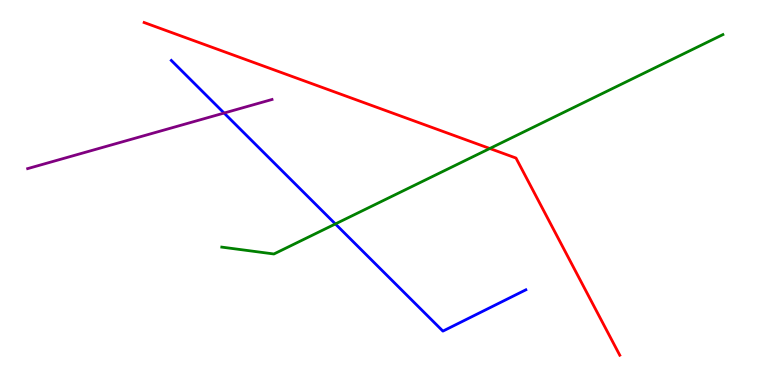[{'lines': ['blue', 'red'], 'intersections': []}, {'lines': ['green', 'red'], 'intersections': [{'x': 6.32, 'y': 6.14}]}, {'lines': ['purple', 'red'], 'intersections': []}, {'lines': ['blue', 'green'], 'intersections': [{'x': 4.33, 'y': 4.18}]}, {'lines': ['blue', 'purple'], 'intersections': [{'x': 2.89, 'y': 7.06}]}, {'lines': ['green', 'purple'], 'intersections': []}]